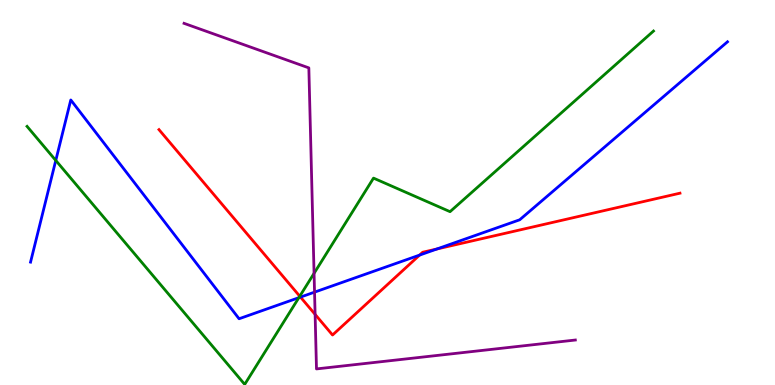[{'lines': ['blue', 'red'], 'intersections': [{'x': 3.88, 'y': 2.28}, {'x': 5.41, 'y': 3.37}, {'x': 5.64, 'y': 3.53}]}, {'lines': ['green', 'red'], 'intersections': [{'x': 3.87, 'y': 2.31}]}, {'lines': ['purple', 'red'], 'intersections': [{'x': 4.07, 'y': 1.83}]}, {'lines': ['blue', 'green'], 'intersections': [{'x': 0.72, 'y': 5.83}, {'x': 3.86, 'y': 2.27}]}, {'lines': ['blue', 'purple'], 'intersections': [{'x': 4.06, 'y': 2.41}]}, {'lines': ['green', 'purple'], 'intersections': [{'x': 4.05, 'y': 2.9}]}]